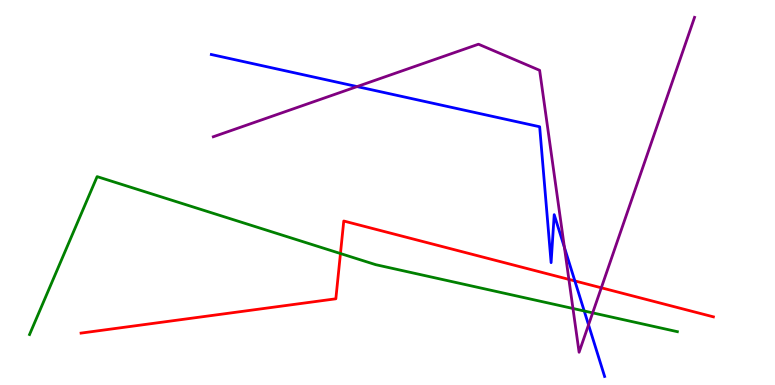[{'lines': ['blue', 'red'], 'intersections': [{'x': 7.42, 'y': 2.7}]}, {'lines': ['green', 'red'], 'intersections': [{'x': 4.39, 'y': 3.41}]}, {'lines': ['purple', 'red'], 'intersections': [{'x': 7.34, 'y': 2.74}, {'x': 7.76, 'y': 2.52}]}, {'lines': ['blue', 'green'], 'intersections': [{'x': 7.54, 'y': 1.92}]}, {'lines': ['blue', 'purple'], 'intersections': [{'x': 4.61, 'y': 7.75}, {'x': 7.28, 'y': 3.57}, {'x': 7.59, 'y': 1.56}]}, {'lines': ['green', 'purple'], 'intersections': [{'x': 7.39, 'y': 1.99}, {'x': 7.65, 'y': 1.87}]}]